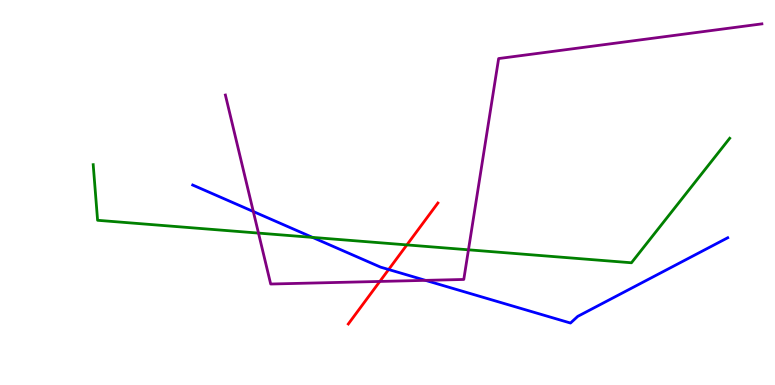[{'lines': ['blue', 'red'], 'intersections': [{'x': 5.01, 'y': 3.0}]}, {'lines': ['green', 'red'], 'intersections': [{'x': 5.25, 'y': 3.64}]}, {'lines': ['purple', 'red'], 'intersections': [{'x': 4.9, 'y': 2.69}]}, {'lines': ['blue', 'green'], 'intersections': [{'x': 4.03, 'y': 3.83}]}, {'lines': ['blue', 'purple'], 'intersections': [{'x': 3.27, 'y': 4.51}, {'x': 5.49, 'y': 2.72}]}, {'lines': ['green', 'purple'], 'intersections': [{'x': 3.34, 'y': 3.95}, {'x': 6.04, 'y': 3.51}]}]